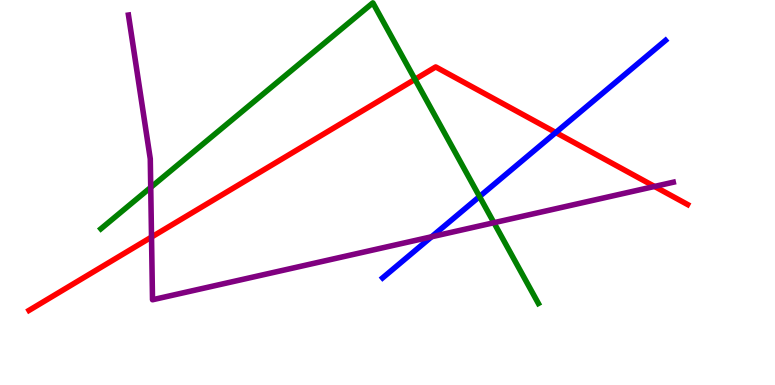[{'lines': ['blue', 'red'], 'intersections': [{'x': 7.17, 'y': 6.56}]}, {'lines': ['green', 'red'], 'intersections': [{'x': 5.35, 'y': 7.94}]}, {'lines': ['purple', 'red'], 'intersections': [{'x': 1.96, 'y': 3.84}, {'x': 8.45, 'y': 5.16}]}, {'lines': ['blue', 'green'], 'intersections': [{'x': 6.19, 'y': 4.9}]}, {'lines': ['blue', 'purple'], 'intersections': [{'x': 5.57, 'y': 3.85}]}, {'lines': ['green', 'purple'], 'intersections': [{'x': 1.94, 'y': 5.13}, {'x': 6.37, 'y': 4.22}]}]